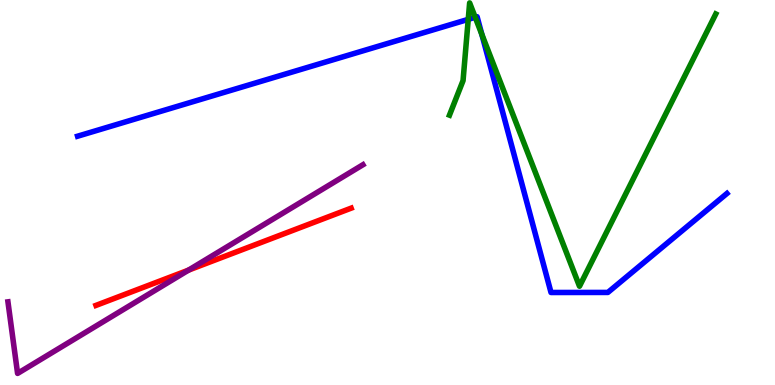[{'lines': ['blue', 'red'], 'intersections': []}, {'lines': ['green', 'red'], 'intersections': []}, {'lines': ['purple', 'red'], 'intersections': [{'x': 2.43, 'y': 2.98}]}, {'lines': ['blue', 'green'], 'intersections': [{'x': 6.04, 'y': 9.5}, {'x': 6.13, 'y': 9.55}, {'x': 6.22, 'y': 9.11}]}, {'lines': ['blue', 'purple'], 'intersections': []}, {'lines': ['green', 'purple'], 'intersections': []}]